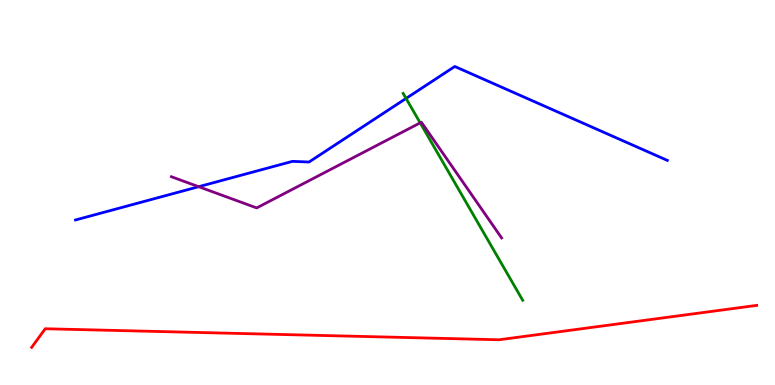[{'lines': ['blue', 'red'], 'intersections': []}, {'lines': ['green', 'red'], 'intersections': []}, {'lines': ['purple', 'red'], 'intersections': []}, {'lines': ['blue', 'green'], 'intersections': [{'x': 5.24, 'y': 7.44}]}, {'lines': ['blue', 'purple'], 'intersections': [{'x': 2.56, 'y': 5.15}]}, {'lines': ['green', 'purple'], 'intersections': [{'x': 5.42, 'y': 6.81}]}]